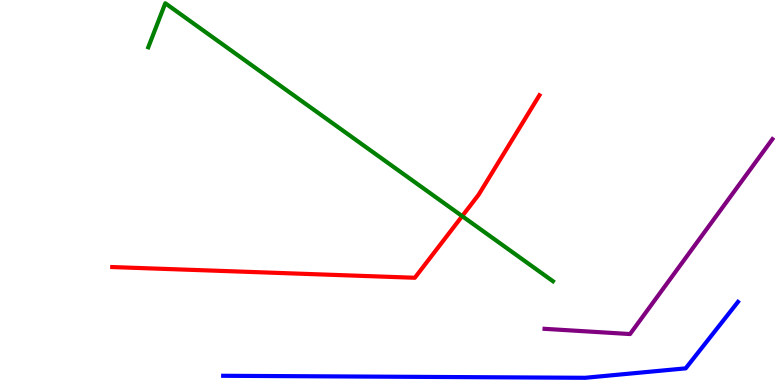[{'lines': ['blue', 'red'], 'intersections': []}, {'lines': ['green', 'red'], 'intersections': [{'x': 5.96, 'y': 4.39}]}, {'lines': ['purple', 'red'], 'intersections': []}, {'lines': ['blue', 'green'], 'intersections': []}, {'lines': ['blue', 'purple'], 'intersections': []}, {'lines': ['green', 'purple'], 'intersections': []}]